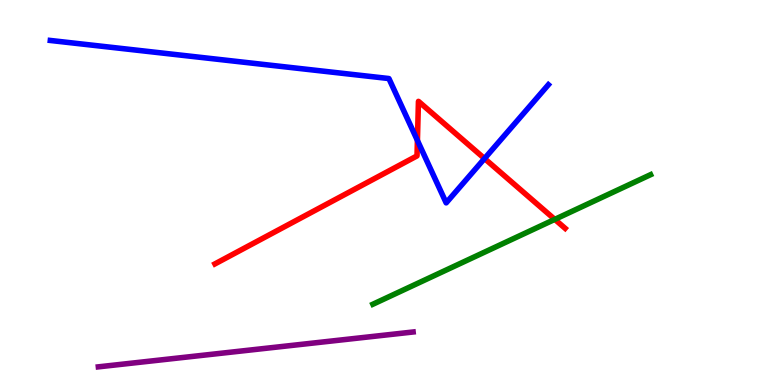[{'lines': ['blue', 'red'], 'intersections': [{'x': 5.39, 'y': 6.35}, {'x': 6.25, 'y': 5.88}]}, {'lines': ['green', 'red'], 'intersections': [{'x': 7.16, 'y': 4.3}]}, {'lines': ['purple', 'red'], 'intersections': []}, {'lines': ['blue', 'green'], 'intersections': []}, {'lines': ['blue', 'purple'], 'intersections': []}, {'lines': ['green', 'purple'], 'intersections': []}]